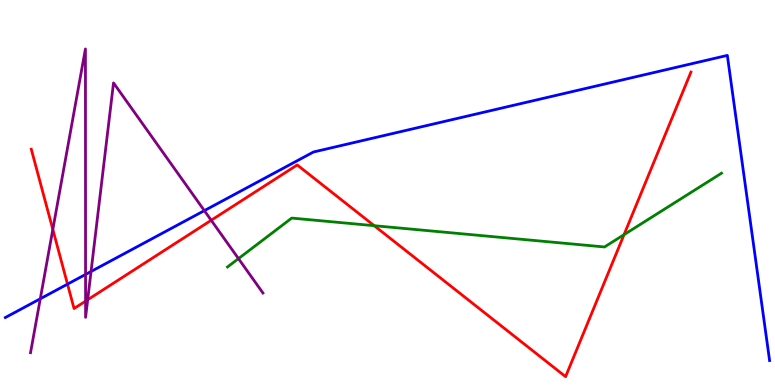[{'lines': ['blue', 'red'], 'intersections': [{'x': 0.871, 'y': 2.62}]}, {'lines': ['green', 'red'], 'intersections': [{'x': 4.83, 'y': 4.14}, {'x': 8.05, 'y': 3.9}]}, {'lines': ['purple', 'red'], 'intersections': [{'x': 0.682, 'y': 4.04}, {'x': 1.1, 'y': 2.18}, {'x': 1.13, 'y': 2.21}, {'x': 2.73, 'y': 4.28}]}, {'lines': ['blue', 'green'], 'intersections': []}, {'lines': ['blue', 'purple'], 'intersections': [{'x': 0.52, 'y': 2.24}, {'x': 1.1, 'y': 2.87}, {'x': 1.17, 'y': 2.95}, {'x': 2.64, 'y': 4.53}]}, {'lines': ['green', 'purple'], 'intersections': [{'x': 3.08, 'y': 3.28}]}]